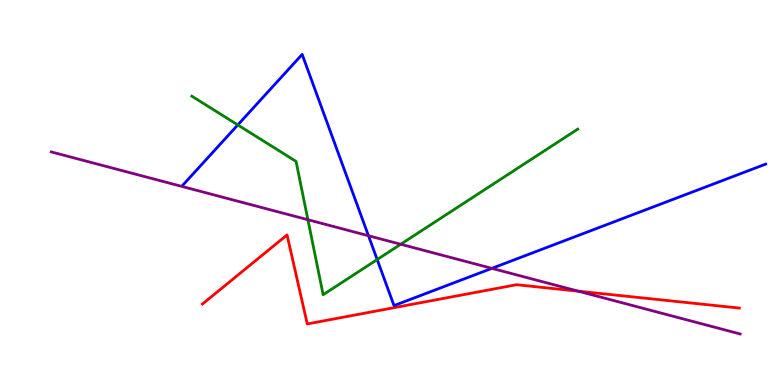[{'lines': ['blue', 'red'], 'intersections': []}, {'lines': ['green', 'red'], 'intersections': []}, {'lines': ['purple', 'red'], 'intersections': [{'x': 7.46, 'y': 2.44}]}, {'lines': ['blue', 'green'], 'intersections': [{'x': 3.07, 'y': 6.76}, {'x': 4.87, 'y': 3.26}]}, {'lines': ['blue', 'purple'], 'intersections': [{'x': 4.75, 'y': 3.88}, {'x': 6.35, 'y': 3.03}]}, {'lines': ['green', 'purple'], 'intersections': [{'x': 3.97, 'y': 4.29}, {'x': 5.17, 'y': 3.66}]}]